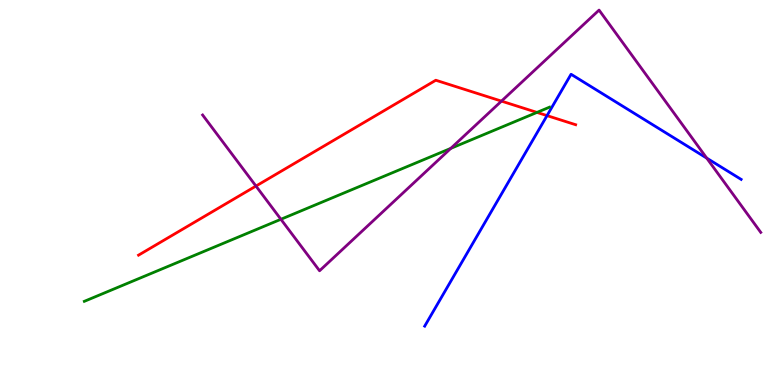[{'lines': ['blue', 'red'], 'intersections': [{'x': 7.06, 'y': 7.0}]}, {'lines': ['green', 'red'], 'intersections': [{'x': 6.93, 'y': 7.08}]}, {'lines': ['purple', 'red'], 'intersections': [{'x': 3.3, 'y': 5.17}, {'x': 6.47, 'y': 7.37}]}, {'lines': ['blue', 'green'], 'intersections': []}, {'lines': ['blue', 'purple'], 'intersections': [{'x': 9.12, 'y': 5.89}]}, {'lines': ['green', 'purple'], 'intersections': [{'x': 3.62, 'y': 4.3}, {'x': 5.82, 'y': 6.15}]}]